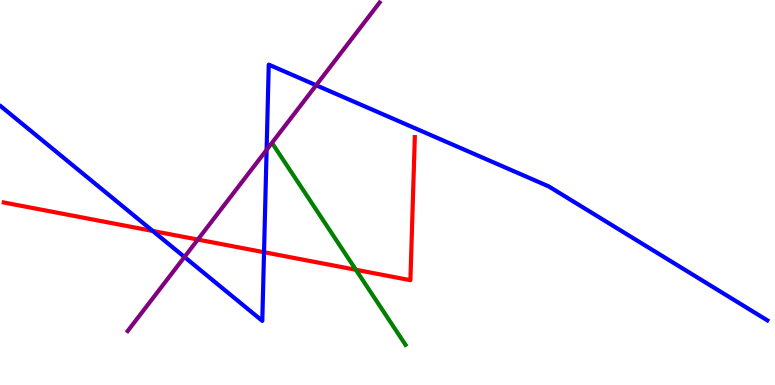[{'lines': ['blue', 'red'], 'intersections': [{'x': 1.97, 'y': 4.0}, {'x': 3.41, 'y': 3.45}]}, {'lines': ['green', 'red'], 'intersections': [{'x': 4.59, 'y': 2.99}]}, {'lines': ['purple', 'red'], 'intersections': [{'x': 2.55, 'y': 3.78}]}, {'lines': ['blue', 'green'], 'intersections': []}, {'lines': ['blue', 'purple'], 'intersections': [{'x': 2.38, 'y': 3.33}, {'x': 3.44, 'y': 6.11}, {'x': 4.08, 'y': 7.79}]}, {'lines': ['green', 'purple'], 'intersections': []}]